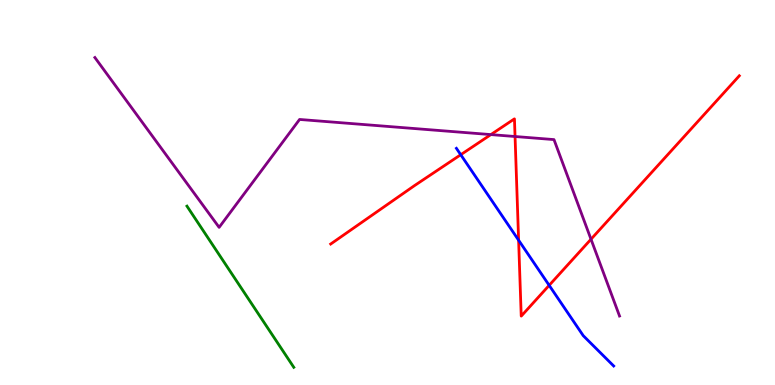[{'lines': ['blue', 'red'], 'intersections': [{'x': 5.95, 'y': 5.98}, {'x': 6.69, 'y': 3.76}, {'x': 7.09, 'y': 2.59}]}, {'lines': ['green', 'red'], 'intersections': []}, {'lines': ['purple', 'red'], 'intersections': [{'x': 6.33, 'y': 6.5}, {'x': 6.65, 'y': 6.45}, {'x': 7.63, 'y': 3.79}]}, {'lines': ['blue', 'green'], 'intersections': []}, {'lines': ['blue', 'purple'], 'intersections': []}, {'lines': ['green', 'purple'], 'intersections': []}]